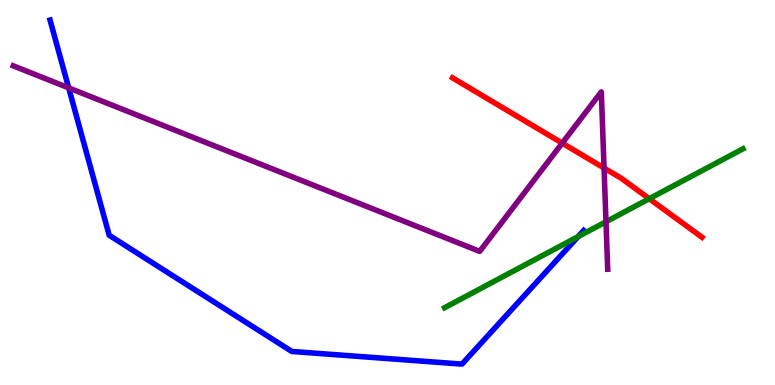[{'lines': ['blue', 'red'], 'intersections': []}, {'lines': ['green', 'red'], 'intersections': [{'x': 8.38, 'y': 4.84}]}, {'lines': ['purple', 'red'], 'intersections': [{'x': 7.25, 'y': 6.28}, {'x': 7.79, 'y': 5.64}]}, {'lines': ['blue', 'green'], 'intersections': [{'x': 7.46, 'y': 3.85}]}, {'lines': ['blue', 'purple'], 'intersections': [{'x': 0.886, 'y': 7.72}]}, {'lines': ['green', 'purple'], 'intersections': [{'x': 7.82, 'y': 4.24}]}]